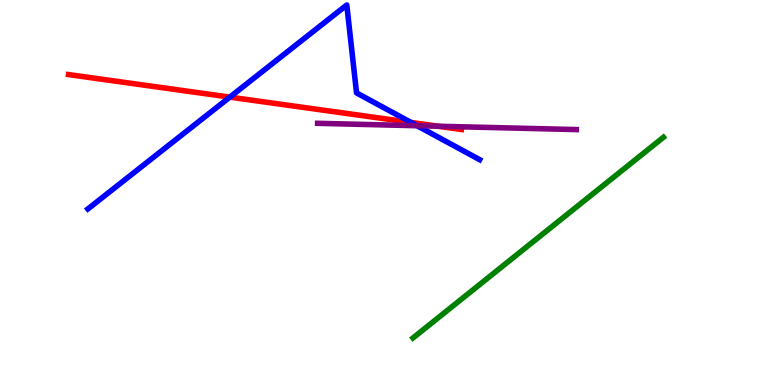[{'lines': ['blue', 'red'], 'intersections': [{'x': 2.97, 'y': 7.48}, {'x': 5.3, 'y': 6.82}]}, {'lines': ['green', 'red'], 'intersections': []}, {'lines': ['purple', 'red'], 'intersections': [{'x': 5.65, 'y': 6.72}]}, {'lines': ['blue', 'green'], 'intersections': []}, {'lines': ['blue', 'purple'], 'intersections': [{'x': 5.38, 'y': 6.73}]}, {'lines': ['green', 'purple'], 'intersections': []}]